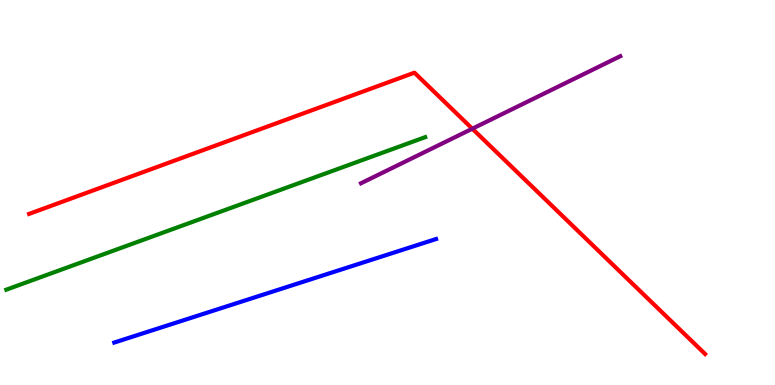[{'lines': ['blue', 'red'], 'intersections': []}, {'lines': ['green', 'red'], 'intersections': []}, {'lines': ['purple', 'red'], 'intersections': [{'x': 6.09, 'y': 6.66}]}, {'lines': ['blue', 'green'], 'intersections': []}, {'lines': ['blue', 'purple'], 'intersections': []}, {'lines': ['green', 'purple'], 'intersections': []}]